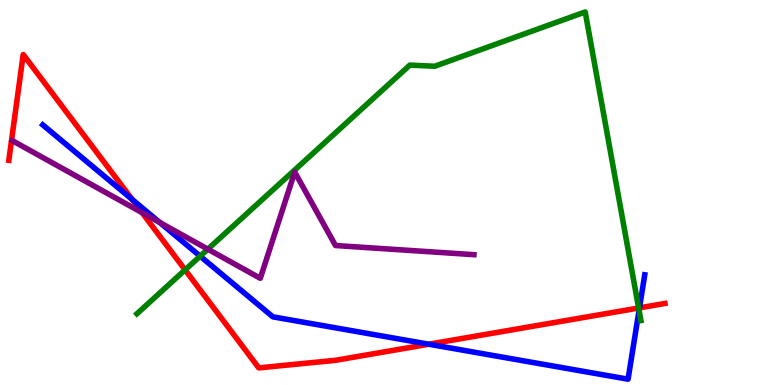[{'lines': ['blue', 'red'], 'intersections': [{'x': 1.71, 'y': 4.82}, {'x': 5.53, 'y': 1.06}, {'x': 8.25, 'y': 2.0}]}, {'lines': ['green', 'red'], 'intersections': [{'x': 2.39, 'y': 2.99}, {'x': 8.24, 'y': 2.0}]}, {'lines': ['purple', 'red'], 'intersections': [{'x': 1.83, 'y': 4.48}]}, {'lines': ['blue', 'green'], 'intersections': [{'x': 2.58, 'y': 3.35}, {'x': 8.25, 'y': 1.94}]}, {'lines': ['blue', 'purple'], 'intersections': [{'x': 2.06, 'y': 4.22}]}, {'lines': ['green', 'purple'], 'intersections': [{'x': 2.68, 'y': 3.53}]}]